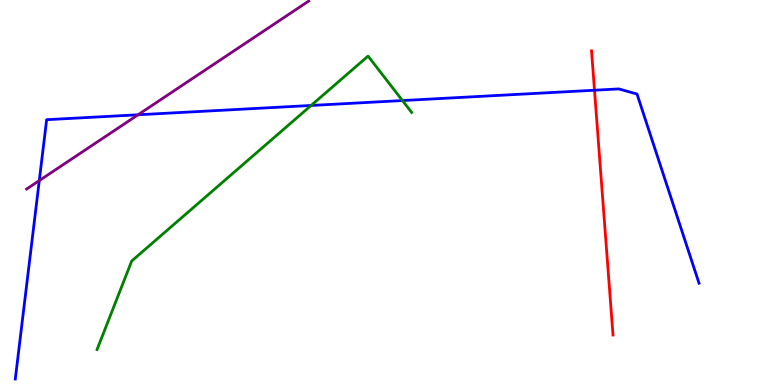[{'lines': ['blue', 'red'], 'intersections': [{'x': 7.67, 'y': 7.66}]}, {'lines': ['green', 'red'], 'intersections': []}, {'lines': ['purple', 'red'], 'intersections': []}, {'lines': ['blue', 'green'], 'intersections': [{'x': 4.01, 'y': 7.26}, {'x': 5.19, 'y': 7.39}]}, {'lines': ['blue', 'purple'], 'intersections': [{'x': 0.507, 'y': 5.31}, {'x': 1.78, 'y': 7.02}]}, {'lines': ['green', 'purple'], 'intersections': []}]